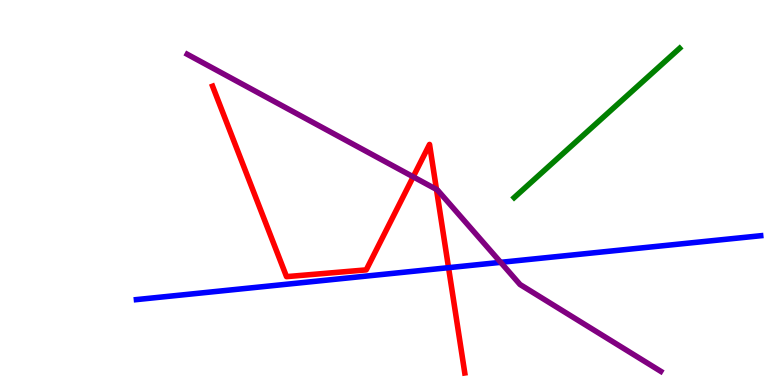[{'lines': ['blue', 'red'], 'intersections': [{'x': 5.79, 'y': 3.05}]}, {'lines': ['green', 'red'], 'intersections': []}, {'lines': ['purple', 'red'], 'intersections': [{'x': 5.33, 'y': 5.41}, {'x': 5.63, 'y': 5.08}]}, {'lines': ['blue', 'green'], 'intersections': []}, {'lines': ['blue', 'purple'], 'intersections': [{'x': 6.46, 'y': 3.19}]}, {'lines': ['green', 'purple'], 'intersections': []}]